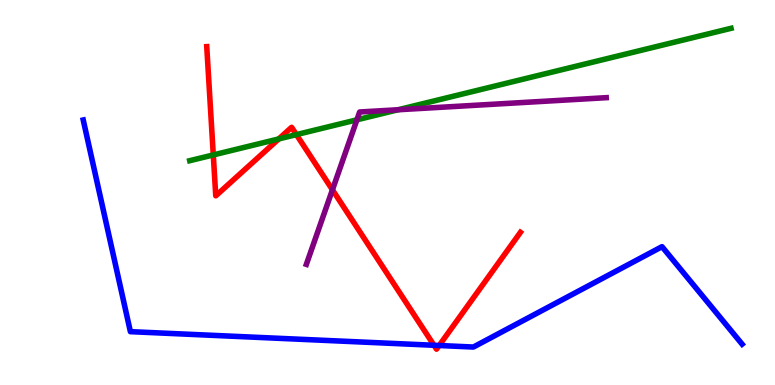[{'lines': ['blue', 'red'], 'intersections': [{'x': 5.6, 'y': 1.03}, {'x': 5.67, 'y': 1.03}]}, {'lines': ['green', 'red'], 'intersections': [{'x': 2.75, 'y': 5.98}, {'x': 3.6, 'y': 6.39}, {'x': 3.82, 'y': 6.5}]}, {'lines': ['purple', 'red'], 'intersections': [{'x': 4.29, 'y': 5.07}]}, {'lines': ['blue', 'green'], 'intersections': []}, {'lines': ['blue', 'purple'], 'intersections': []}, {'lines': ['green', 'purple'], 'intersections': [{'x': 4.61, 'y': 6.89}, {'x': 5.14, 'y': 7.15}]}]